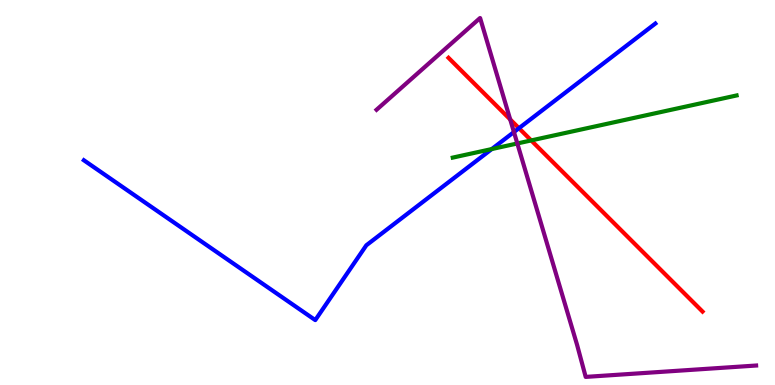[{'lines': ['blue', 'red'], 'intersections': [{'x': 6.7, 'y': 6.67}]}, {'lines': ['green', 'red'], 'intersections': [{'x': 6.85, 'y': 6.35}]}, {'lines': ['purple', 'red'], 'intersections': [{'x': 6.58, 'y': 6.9}]}, {'lines': ['blue', 'green'], 'intersections': [{'x': 6.35, 'y': 6.13}]}, {'lines': ['blue', 'purple'], 'intersections': [{'x': 6.63, 'y': 6.57}]}, {'lines': ['green', 'purple'], 'intersections': [{'x': 6.68, 'y': 6.27}]}]